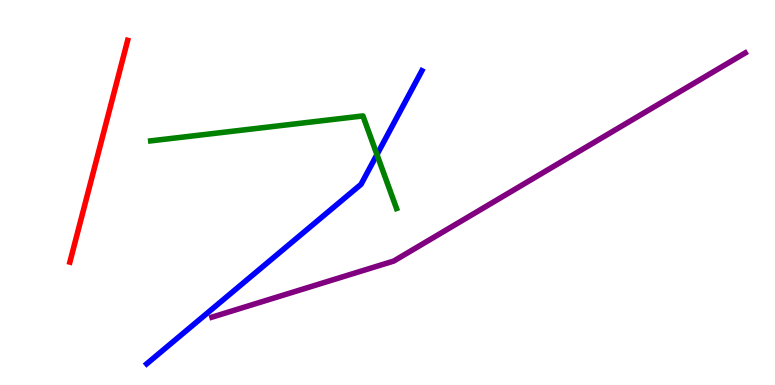[{'lines': ['blue', 'red'], 'intersections': []}, {'lines': ['green', 'red'], 'intersections': []}, {'lines': ['purple', 'red'], 'intersections': []}, {'lines': ['blue', 'green'], 'intersections': [{'x': 4.86, 'y': 5.99}]}, {'lines': ['blue', 'purple'], 'intersections': []}, {'lines': ['green', 'purple'], 'intersections': []}]